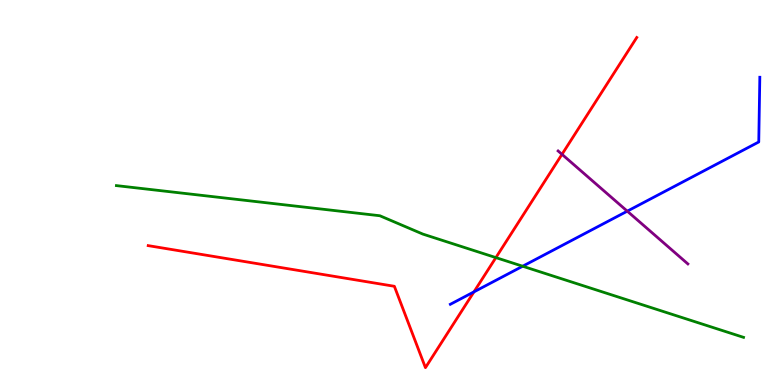[{'lines': ['blue', 'red'], 'intersections': [{'x': 6.12, 'y': 2.42}]}, {'lines': ['green', 'red'], 'intersections': [{'x': 6.4, 'y': 3.31}]}, {'lines': ['purple', 'red'], 'intersections': [{'x': 7.25, 'y': 5.99}]}, {'lines': ['blue', 'green'], 'intersections': [{'x': 6.74, 'y': 3.08}]}, {'lines': ['blue', 'purple'], 'intersections': [{'x': 8.09, 'y': 4.52}]}, {'lines': ['green', 'purple'], 'intersections': []}]